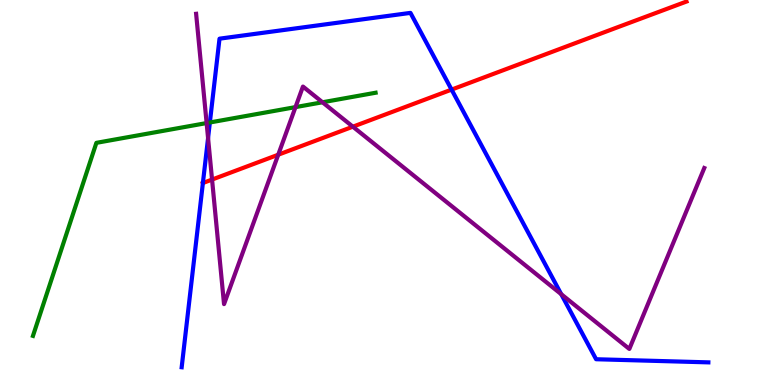[{'lines': ['blue', 'red'], 'intersections': [{'x': 2.62, 'y': 5.25}, {'x': 5.83, 'y': 7.67}]}, {'lines': ['green', 'red'], 'intersections': []}, {'lines': ['purple', 'red'], 'intersections': [{'x': 2.74, 'y': 5.34}, {'x': 3.59, 'y': 5.98}, {'x': 4.55, 'y': 6.71}]}, {'lines': ['blue', 'green'], 'intersections': [{'x': 2.71, 'y': 6.82}]}, {'lines': ['blue', 'purple'], 'intersections': [{'x': 2.68, 'y': 6.41}, {'x': 7.24, 'y': 2.36}]}, {'lines': ['green', 'purple'], 'intersections': [{'x': 2.67, 'y': 6.8}, {'x': 3.81, 'y': 7.22}, {'x': 4.16, 'y': 7.34}]}]